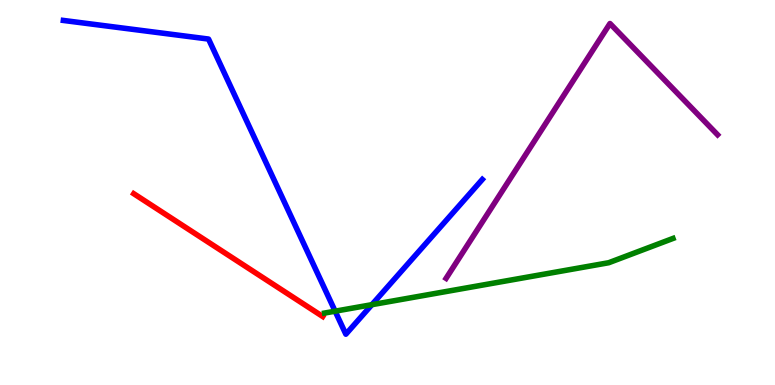[{'lines': ['blue', 'red'], 'intersections': []}, {'lines': ['green', 'red'], 'intersections': []}, {'lines': ['purple', 'red'], 'intersections': []}, {'lines': ['blue', 'green'], 'intersections': [{'x': 4.32, 'y': 1.92}, {'x': 4.8, 'y': 2.09}]}, {'lines': ['blue', 'purple'], 'intersections': []}, {'lines': ['green', 'purple'], 'intersections': []}]